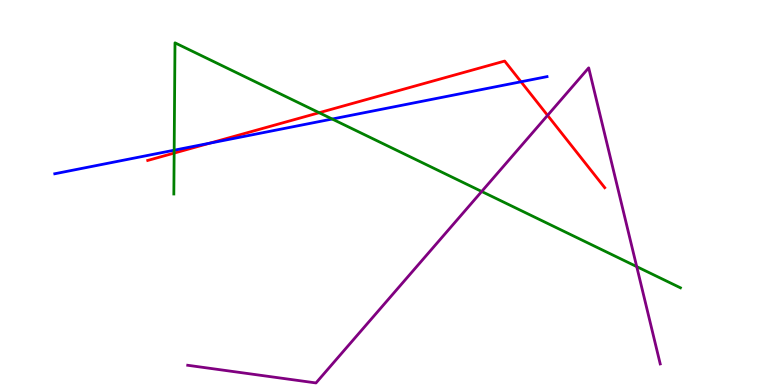[{'lines': ['blue', 'red'], 'intersections': [{'x': 2.71, 'y': 6.28}, {'x': 6.72, 'y': 7.88}]}, {'lines': ['green', 'red'], 'intersections': [{'x': 2.25, 'y': 6.02}, {'x': 4.12, 'y': 7.07}]}, {'lines': ['purple', 'red'], 'intersections': [{'x': 7.07, 'y': 7.0}]}, {'lines': ['blue', 'green'], 'intersections': [{'x': 2.25, 'y': 6.1}, {'x': 4.29, 'y': 6.91}]}, {'lines': ['blue', 'purple'], 'intersections': []}, {'lines': ['green', 'purple'], 'intersections': [{'x': 6.22, 'y': 5.03}, {'x': 8.22, 'y': 3.07}]}]